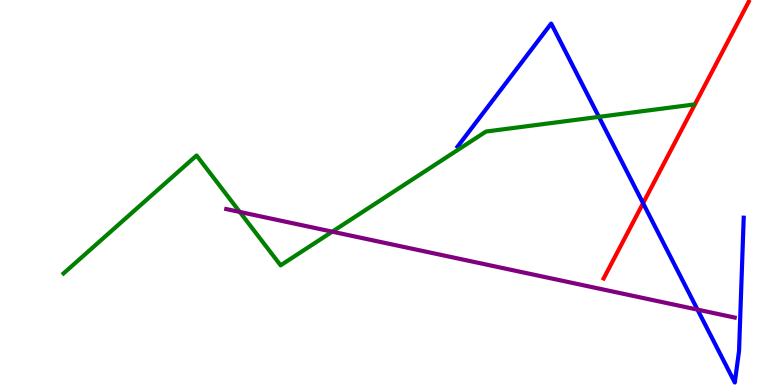[{'lines': ['blue', 'red'], 'intersections': [{'x': 8.3, 'y': 4.72}]}, {'lines': ['green', 'red'], 'intersections': []}, {'lines': ['purple', 'red'], 'intersections': []}, {'lines': ['blue', 'green'], 'intersections': [{'x': 7.73, 'y': 6.96}]}, {'lines': ['blue', 'purple'], 'intersections': [{'x': 9.0, 'y': 1.96}]}, {'lines': ['green', 'purple'], 'intersections': [{'x': 3.09, 'y': 4.5}, {'x': 4.29, 'y': 3.98}]}]